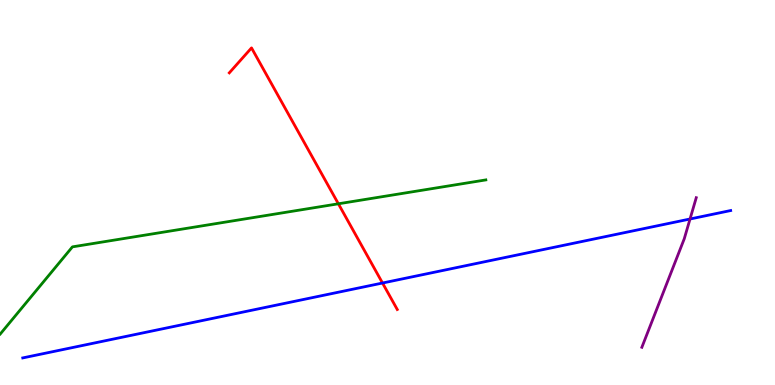[{'lines': ['blue', 'red'], 'intersections': [{'x': 4.94, 'y': 2.65}]}, {'lines': ['green', 'red'], 'intersections': [{'x': 4.37, 'y': 4.71}]}, {'lines': ['purple', 'red'], 'intersections': []}, {'lines': ['blue', 'green'], 'intersections': []}, {'lines': ['blue', 'purple'], 'intersections': [{'x': 8.9, 'y': 4.31}]}, {'lines': ['green', 'purple'], 'intersections': []}]